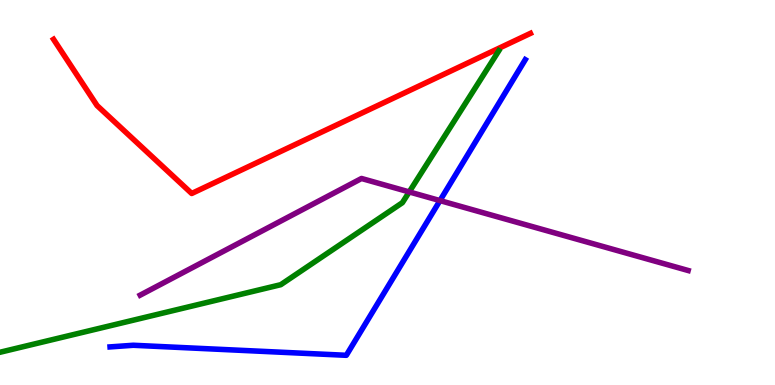[{'lines': ['blue', 'red'], 'intersections': []}, {'lines': ['green', 'red'], 'intersections': []}, {'lines': ['purple', 'red'], 'intersections': []}, {'lines': ['blue', 'green'], 'intersections': []}, {'lines': ['blue', 'purple'], 'intersections': [{'x': 5.68, 'y': 4.79}]}, {'lines': ['green', 'purple'], 'intersections': [{'x': 5.28, 'y': 5.01}]}]